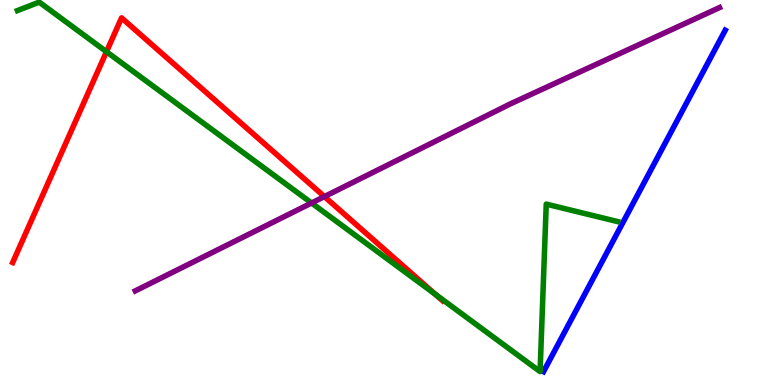[{'lines': ['blue', 'red'], 'intersections': []}, {'lines': ['green', 'red'], 'intersections': [{'x': 1.37, 'y': 8.66}, {'x': 5.62, 'y': 2.36}]}, {'lines': ['purple', 'red'], 'intersections': [{'x': 4.19, 'y': 4.89}]}, {'lines': ['blue', 'green'], 'intersections': []}, {'lines': ['blue', 'purple'], 'intersections': []}, {'lines': ['green', 'purple'], 'intersections': [{'x': 4.02, 'y': 4.73}]}]